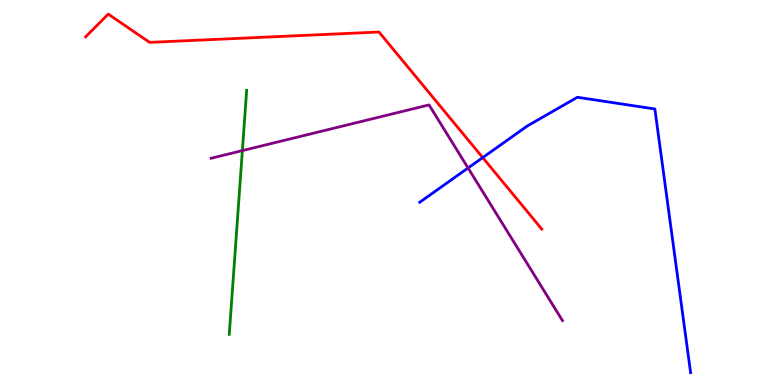[{'lines': ['blue', 'red'], 'intersections': [{'x': 6.23, 'y': 5.91}]}, {'lines': ['green', 'red'], 'intersections': []}, {'lines': ['purple', 'red'], 'intersections': []}, {'lines': ['blue', 'green'], 'intersections': []}, {'lines': ['blue', 'purple'], 'intersections': [{'x': 6.04, 'y': 5.64}]}, {'lines': ['green', 'purple'], 'intersections': [{'x': 3.13, 'y': 6.09}]}]